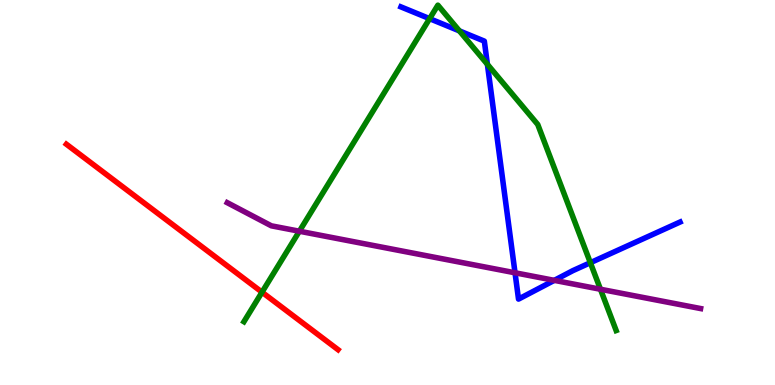[{'lines': ['blue', 'red'], 'intersections': []}, {'lines': ['green', 'red'], 'intersections': [{'x': 3.38, 'y': 2.41}]}, {'lines': ['purple', 'red'], 'intersections': []}, {'lines': ['blue', 'green'], 'intersections': [{'x': 5.54, 'y': 9.52}, {'x': 5.93, 'y': 9.2}, {'x': 6.29, 'y': 8.33}, {'x': 7.62, 'y': 3.18}]}, {'lines': ['blue', 'purple'], 'intersections': [{'x': 6.65, 'y': 2.91}, {'x': 7.15, 'y': 2.72}]}, {'lines': ['green', 'purple'], 'intersections': [{'x': 3.86, 'y': 3.99}, {'x': 7.75, 'y': 2.49}]}]